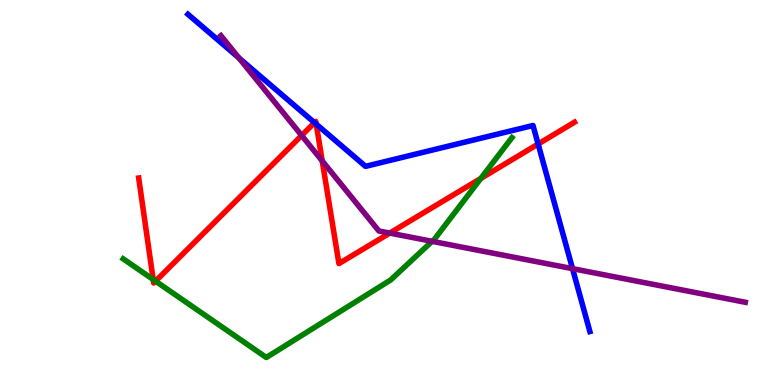[{'lines': ['blue', 'red'], 'intersections': [{'x': 4.06, 'y': 6.81}, {'x': 4.08, 'y': 6.78}, {'x': 6.94, 'y': 6.26}]}, {'lines': ['green', 'red'], 'intersections': [{'x': 1.98, 'y': 2.74}, {'x': 2.01, 'y': 2.7}, {'x': 6.2, 'y': 5.37}]}, {'lines': ['purple', 'red'], 'intersections': [{'x': 3.89, 'y': 6.48}, {'x': 4.16, 'y': 5.82}, {'x': 5.03, 'y': 3.95}]}, {'lines': ['blue', 'green'], 'intersections': []}, {'lines': ['blue', 'purple'], 'intersections': [{'x': 3.08, 'y': 8.49}, {'x': 7.39, 'y': 3.02}]}, {'lines': ['green', 'purple'], 'intersections': [{'x': 5.58, 'y': 3.73}]}]